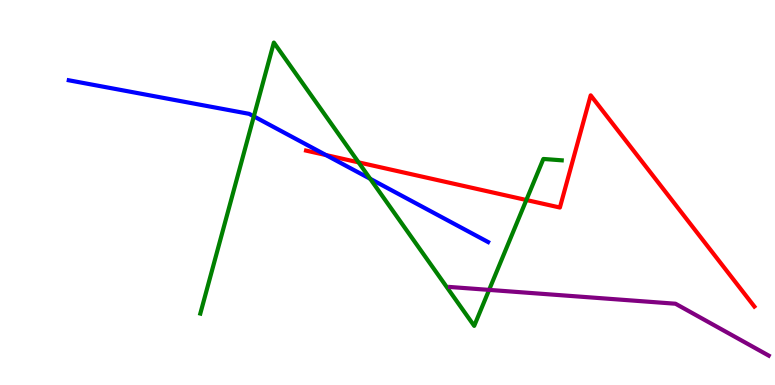[{'lines': ['blue', 'red'], 'intersections': [{'x': 4.21, 'y': 5.97}]}, {'lines': ['green', 'red'], 'intersections': [{'x': 4.63, 'y': 5.78}, {'x': 6.79, 'y': 4.8}]}, {'lines': ['purple', 'red'], 'intersections': []}, {'lines': ['blue', 'green'], 'intersections': [{'x': 3.28, 'y': 6.98}, {'x': 4.78, 'y': 5.36}]}, {'lines': ['blue', 'purple'], 'intersections': []}, {'lines': ['green', 'purple'], 'intersections': [{'x': 6.31, 'y': 2.47}]}]